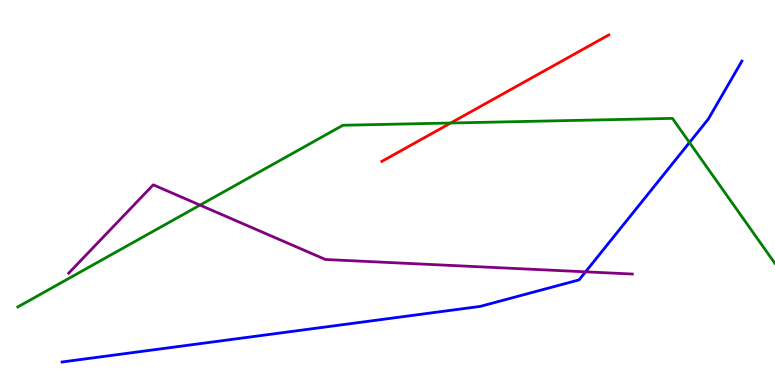[{'lines': ['blue', 'red'], 'intersections': []}, {'lines': ['green', 'red'], 'intersections': [{'x': 5.82, 'y': 6.81}]}, {'lines': ['purple', 'red'], 'intersections': []}, {'lines': ['blue', 'green'], 'intersections': [{'x': 8.9, 'y': 6.3}]}, {'lines': ['blue', 'purple'], 'intersections': [{'x': 7.56, 'y': 2.94}]}, {'lines': ['green', 'purple'], 'intersections': [{'x': 2.58, 'y': 4.67}]}]